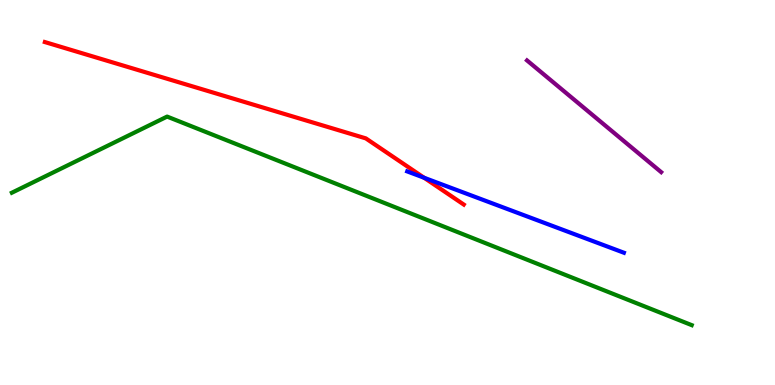[{'lines': ['blue', 'red'], 'intersections': [{'x': 5.47, 'y': 5.38}]}, {'lines': ['green', 'red'], 'intersections': []}, {'lines': ['purple', 'red'], 'intersections': []}, {'lines': ['blue', 'green'], 'intersections': []}, {'lines': ['blue', 'purple'], 'intersections': []}, {'lines': ['green', 'purple'], 'intersections': []}]